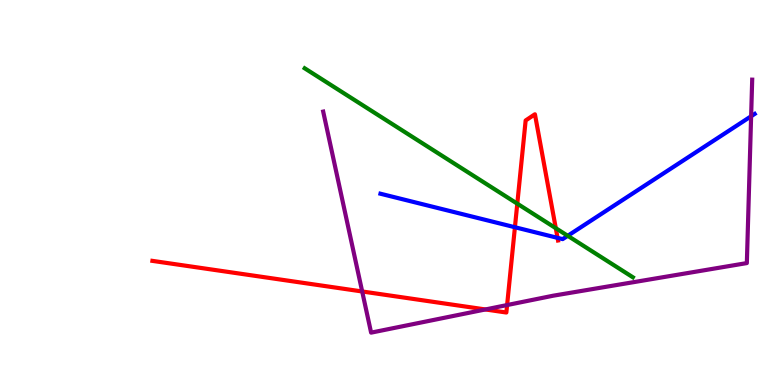[{'lines': ['blue', 'red'], 'intersections': [{'x': 6.64, 'y': 4.1}, {'x': 7.19, 'y': 3.82}]}, {'lines': ['green', 'red'], 'intersections': [{'x': 6.67, 'y': 4.71}, {'x': 7.17, 'y': 4.07}]}, {'lines': ['purple', 'red'], 'intersections': [{'x': 4.67, 'y': 2.43}, {'x': 6.26, 'y': 1.96}, {'x': 6.54, 'y': 2.08}]}, {'lines': ['blue', 'green'], 'intersections': [{'x': 7.33, 'y': 3.88}]}, {'lines': ['blue', 'purple'], 'intersections': [{'x': 9.69, 'y': 6.98}]}, {'lines': ['green', 'purple'], 'intersections': []}]